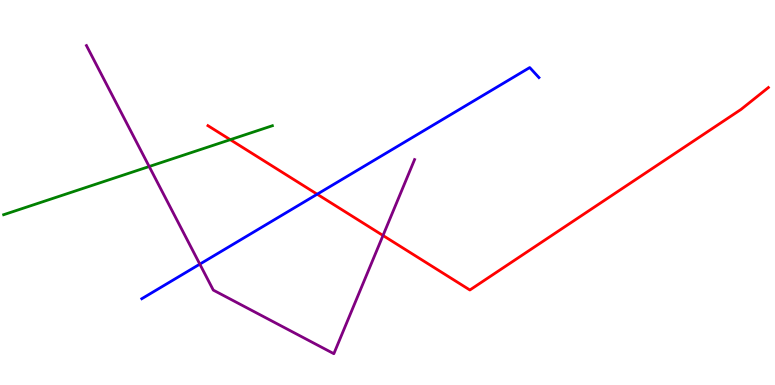[{'lines': ['blue', 'red'], 'intersections': [{'x': 4.09, 'y': 4.96}]}, {'lines': ['green', 'red'], 'intersections': [{'x': 2.97, 'y': 6.37}]}, {'lines': ['purple', 'red'], 'intersections': [{'x': 4.94, 'y': 3.88}]}, {'lines': ['blue', 'green'], 'intersections': []}, {'lines': ['blue', 'purple'], 'intersections': [{'x': 2.58, 'y': 3.14}]}, {'lines': ['green', 'purple'], 'intersections': [{'x': 1.92, 'y': 5.67}]}]